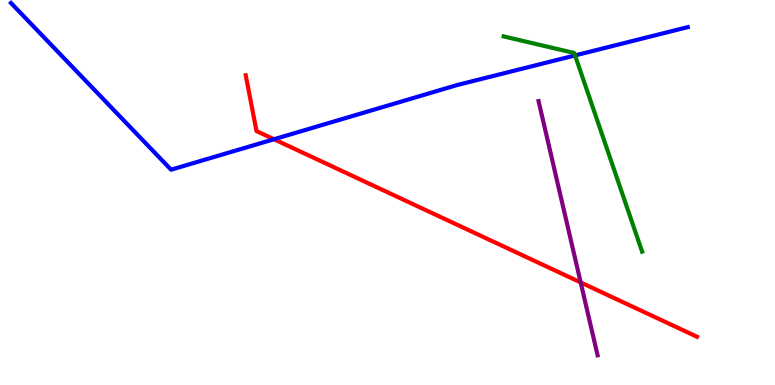[{'lines': ['blue', 'red'], 'intersections': [{'x': 3.54, 'y': 6.38}]}, {'lines': ['green', 'red'], 'intersections': []}, {'lines': ['purple', 'red'], 'intersections': [{'x': 7.49, 'y': 2.66}]}, {'lines': ['blue', 'green'], 'intersections': [{'x': 7.42, 'y': 8.56}]}, {'lines': ['blue', 'purple'], 'intersections': []}, {'lines': ['green', 'purple'], 'intersections': []}]